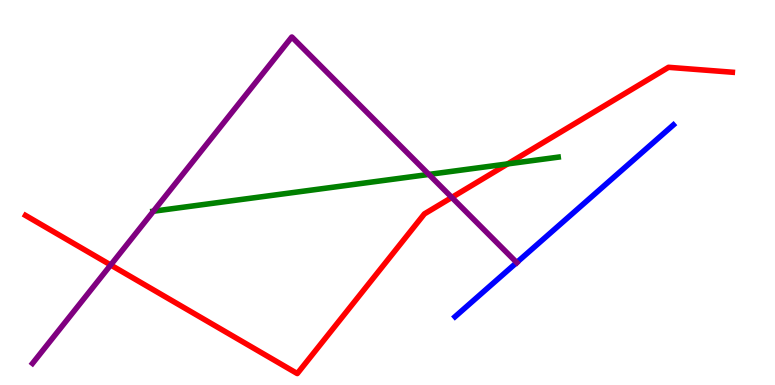[{'lines': ['blue', 'red'], 'intersections': []}, {'lines': ['green', 'red'], 'intersections': [{'x': 6.55, 'y': 5.74}]}, {'lines': ['purple', 'red'], 'intersections': [{'x': 1.43, 'y': 3.12}, {'x': 5.83, 'y': 4.87}]}, {'lines': ['blue', 'green'], 'intersections': []}, {'lines': ['blue', 'purple'], 'intersections': [{'x': 6.67, 'y': 3.18}]}, {'lines': ['green', 'purple'], 'intersections': [{'x': 1.98, 'y': 4.51}, {'x': 5.53, 'y': 5.47}]}]